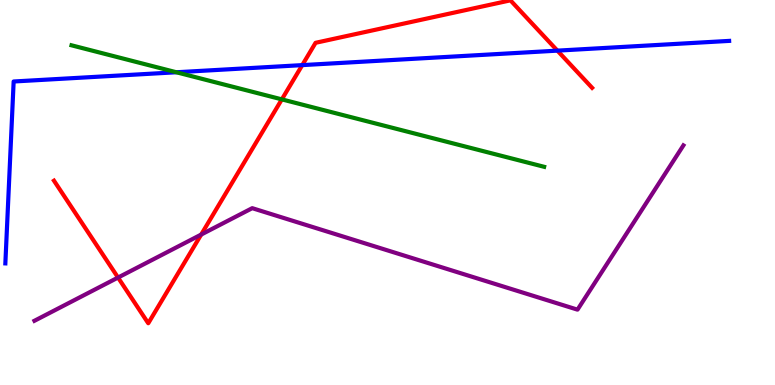[{'lines': ['blue', 'red'], 'intersections': [{'x': 3.9, 'y': 8.31}, {'x': 7.19, 'y': 8.68}]}, {'lines': ['green', 'red'], 'intersections': [{'x': 3.64, 'y': 7.42}]}, {'lines': ['purple', 'red'], 'intersections': [{'x': 1.52, 'y': 2.79}, {'x': 2.6, 'y': 3.91}]}, {'lines': ['blue', 'green'], 'intersections': [{'x': 2.28, 'y': 8.12}]}, {'lines': ['blue', 'purple'], 'intersections': []}, {'lines': ['green', 'purple'], 'intersections': []}]